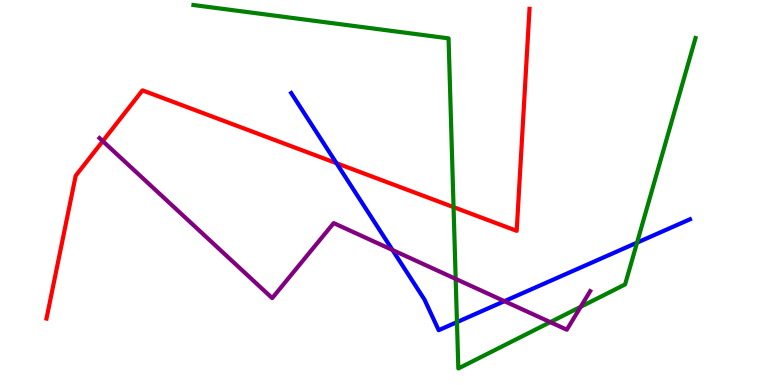[{'lines': ['blue', 'red'], 'intersections': [{'x': 4.34, 'y': 5.76}]}, {'lines': ['green', 'red'], 'intersections': [{'x': 5.85, 'y': 4.62}]}, {'lines': ['purple', 'red'], 'intersections': [{'x': 1.33, 'y': 6.33}]}, {'lines': ['blue', 'green'], 'intersections': [{'x': 5.9, 'y': 1.63}, {'x': 8.22, 'y': 3.7}]}, {'lines': ['blue', 'purple'], 'intersections': [{'x': 5.06, 'y': 3.51}, {'x': 6.51, 'y': 2.18}]}, {'lines': ['green', 'purple'], 'intersections': [{'x': 5.88, 'y': 2.76}, {'x': 7.1, 'y': 1.63}, {'x': 7.49, 'y': 2.03}]}]